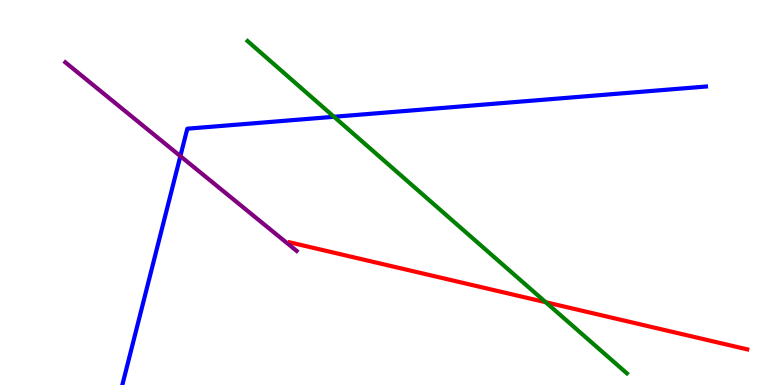[{'lines': ['blue', 'red'], 'intersections': []}, {'lines': ['green', 'red'], 'intersections': [{'x': 7.04, 'y': 2.15}]}, {'lines': ['purple', 'red'], 'intersections': []}, {'lines': ['blue', 'green'], 'intersections': [{'x': 4.31, 'y': 6.97}]}, {'lines': ['blue', 'purple'], 'intersections': [{'x': 2.33, 'y': 5.94}]}, {'lines': ['green', 'purple'], 'intersections': []}]